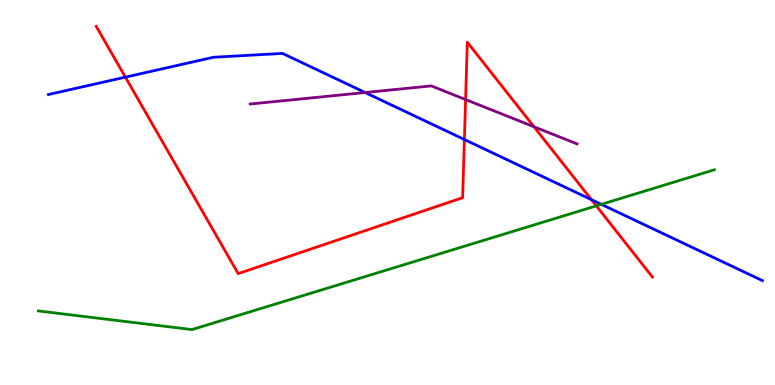[{'lines': ['blue', 'red'], 'intersections': [{'x': 1.62, 'y': 8.0}, {'x': 5.99, 'y': 6.38}, {'x': 7.63, 'y': 4.81}]}, {'lines': ['green', 'red'], 'intersections': [{'x': 7.69, 'y': 4.65}]}, {'lines': ['purple', 'red'], 'intersections': [{'x': 6.01, 'y': 7.41}, {'x': 6.89, 'y': 6.71}]}, {'lines': ['blue', 'green'], 'intersections': [{'x': 7.76, 'y': 4.69}]}, {'lines': ['blue', 'purple'], 'intersections': [{'x': 4.71, 'y': 7.6}]}, {'lines': ['green', 'purple'], 'intersections': []}]